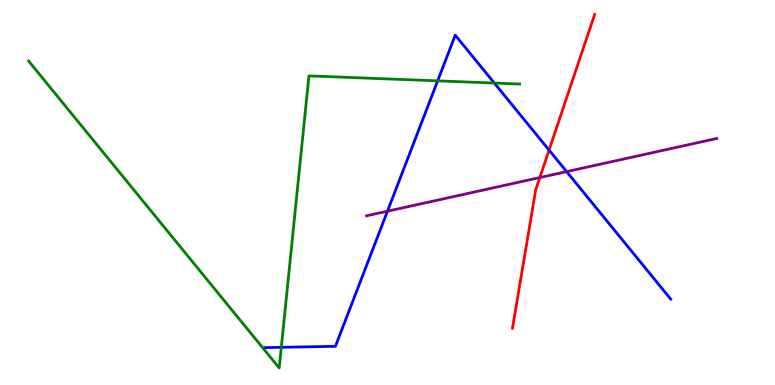[{'lines': ['blue', 'red'], 'intersections': [{'x': 7.08, 'y': 6.1}]}, {'lines': ['green', 'red'], 'intersections': []}, {'lines': ['purple', 'red'], 'intersections': [{'x': 6.97, 'y': 5.39}]}, {'lines': ['blue', 'green'], 'intersections': [{'x': 3.63, 'y': 0.979}, {'x': 5.65, 'y': 7.9}, {'x': 6.38, 'y': 7.84}]}, {'lines': ['blue', 'purple'], 'intersections': [{'x': 5.0, 'y': 4.51}, {'x': 7.31, 'y': 5.54}]}, {'lines': ['green', 'purple'], 'intersections': []}]